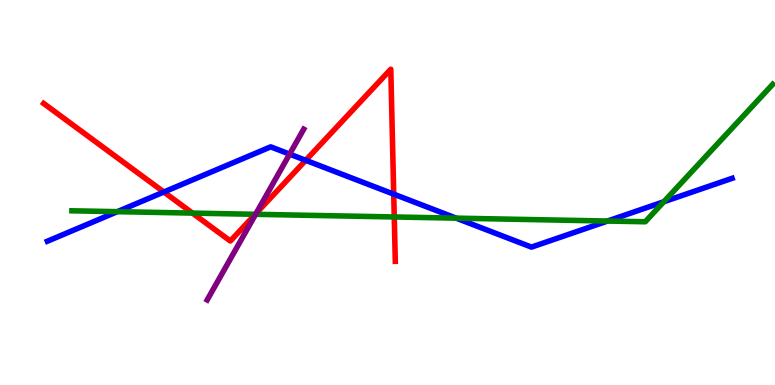[{'lines': ['blue', 'red'], 'intersections': [{'x': 2.11, 'y': 5.01}, {'x': 3.94, 'y': 5.84}, {'x': 5.08, 'y': 4.96}]}, {'lines': ['green', 'red'], 'intersections': [{'x': 2.48, 'y': 4.46}, {'x': 3.29, 'y': 4.43}, {'x': 5.09, 'y': 4.36}]}, {'lines': ['purple', 'red'], 'intersections': [{'x': 3.3, 'y': 4.46}]}, {'lines': ['blue', 'green'], 'intersections': [{'x': 1.51, 'y': 4.5}, {'x': 5.89, 'y': 4.33}, {'x': 7.84, 'y': 4.26}, {'x': 8.57, 'y': 4.76}]}, {'lines': ['blue', 'purple'], 'intersections': [{'x': 3.74, 'y': 6.0}]}, {'lines': ['green', 'purple'], 'intersections': [{'x': 3.3, 'y': 4.43}]}]